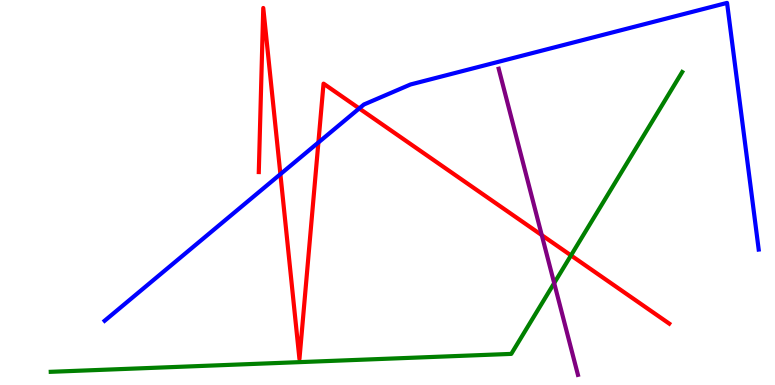[{'lines': ['blue', 'red'], 'intersections': [{'x': 3.62, 'y': 5.48}, {'x': 4.11, 'y': 6.3}, {'x': 4.64, 'y': 7.18}]}, {'lines': ['green', 'red'], 'intersections': [{'x': 7.37, 'y': 3.37}]}, {'lines': ['purple', 'red'], 'intersections': [{'x': 6.99, 'y': 3.89}]}, {'lines': ['blue', 'green'], 'intersections': []}, {'lines': ['blue', 'purple'], 'intersections': []}, {'lines': ['green', 'purple'], 'intersections': [{'x': 7.15, 'y': 2.65}]}]